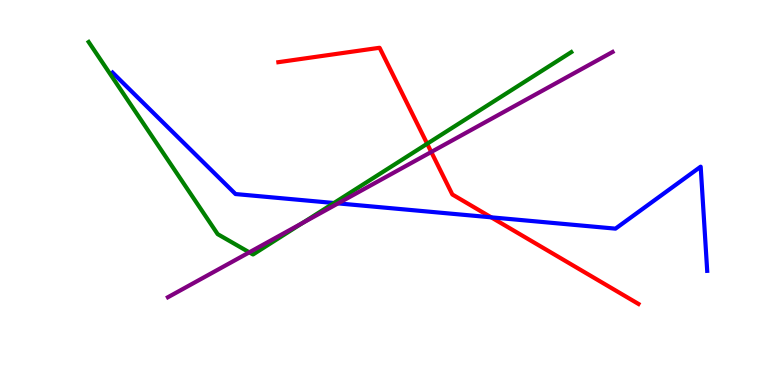[{'lines': ['blue', 'red'], 'intersections': [{'x': 6.34, 'y': 4.36}]}, {'lines': ['green', 'red'], 'intersections': [{'x': 5.51, 'y': 6.27}]}, {'lines': ['purple', 'red'], 'intersections': [{'x': 5.56, 'y': 6.05}]}, {'lines': ['blue', 'green'], 'intersections': [{'x': 4.31, 'y': 4.73}]}, {'lines': ['blue', 'purple'], 'intersections': [{'x': 4.36, 'y': 4.72}]}, {'lines': ['green', 'purple'], 'intersections': [{'x': 3.22, 'y': 3.45}, {'x': 3.9, 'y': 4.21}]}]